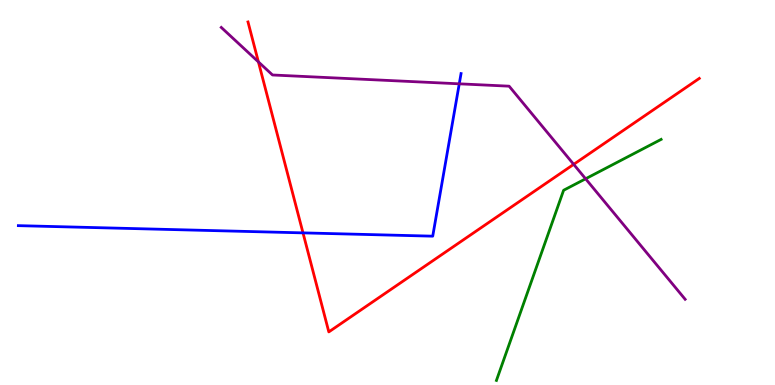[{'lines': ['blue', 'red'], 'intersections': [{'x': 3.91, 'y': 3.95}]}, {'lines': ['green', 'red'], 'intersections': []}, {'lines': ['purple', 'red'], 'intersections': [{'x': 3.33, 'y': 8.39}, {'x': 7.4, 'y': 5.73}]}, {'lines': ['blue', 'green'], 'intersections': []}, {'lines': ['blue', 'purple'], 'intersections': [{'x': 5.93, 'y': 7.82}]}, {'lines': ['green', 'purple'], 'intersections': [{'x': 7.56, 'y': 5.36}]}]